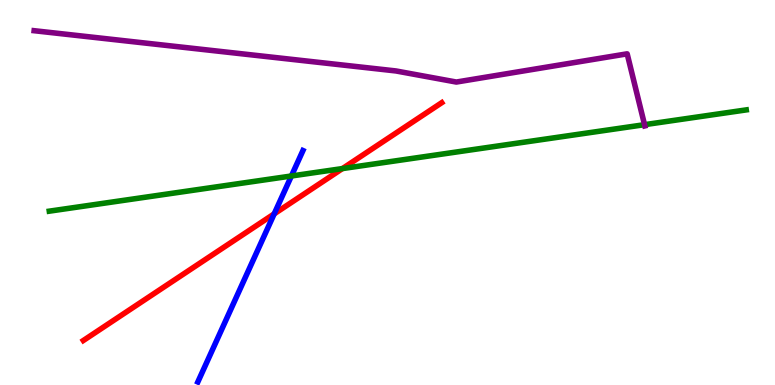[{'lines': ['blue', 'red'], 'intersections': [{'x': 3.54, 'y': 4.45}]}, {'lines': ['green', 'red'], 'intersections': [{'x': 4.42, 'y': 5.62}]}, {'lines': ['purple', 'red'], 'intersections': []}, {'lines': ['blue', 'green'], 'intersections': [{'x': 3.76, 'y': 5.43}]}, {'lines': ['blue', 'purple'], 'intersections': []}, {'lines': ['green', 'purple'], 'intersections': [{'x': 8.32, 'y': 6.76}]}]